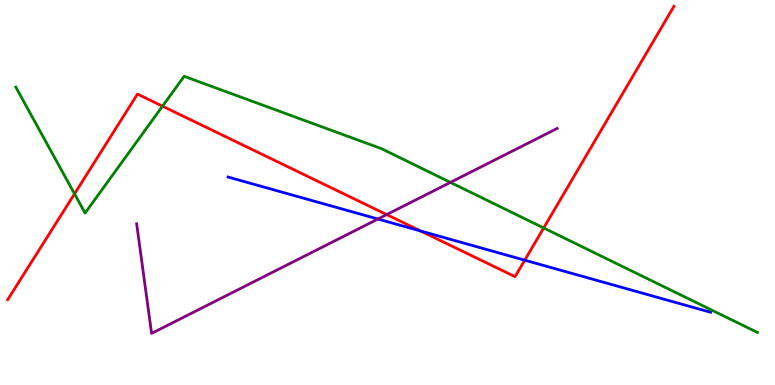[{'lines': ['blue', 'red'], 'intersections': [{'x': 5.43, 'y': 4.0}, {'x': 6.77, 'y': 3.24}]}, {'lines': ['green', 'red'], 'intersections': [{'x': 0.962, 'y': 4.97}, {'x': 2.1, 'y': 7.24}, {'x': 7.02, 'y': 4.08}]}, {'lines': ['purple', 'red'], 'intersections': [{'x': 4.99, 'y': 4.43}]}, {'lines': ['blue', 'green'], 'intersections': []}, {'lines': ['blue', 'purple'], 'intersections': [{'x': 4.88, 'y': 4.31}]}, {'lines': ['green', 'purple'], 'intersections': [{'x': 5.81, 'y': 5.26}]}]